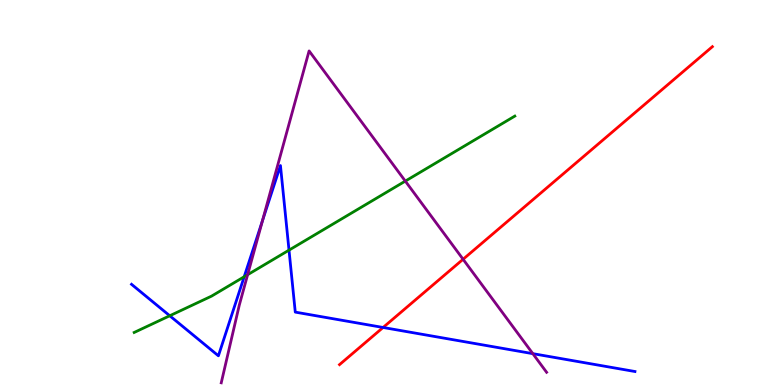[{'lines': ['blue', 'red'], 'intersections': [{'x': 4.94, 'y': 1.49}]}, {'lines': ['green', 'red'], 'intersections': []}, {'lines': ['purple', 'red'], 'intersections': [{'x': 5.98, 'y': 3.27}]}, {'lines': ['blue', 'green'], 'intersections': [{'x': 2.19, 'y': 1.8}, {'x': 3.15, 'y': 2.81}, {'x': 3.73, 'y': 3.5}]}, {'lines': ['blue', 'purple'], 'intersections': [{'x': 3.39, 'y': 4.27}, {'x': 6.88, 'y': 0.814}]}, {'lines': ['green', 'purple'], 'intersections': [{'x': 3.2, 'y': 2.86}, {'x': 5.23, 'y': 5.3}]}]